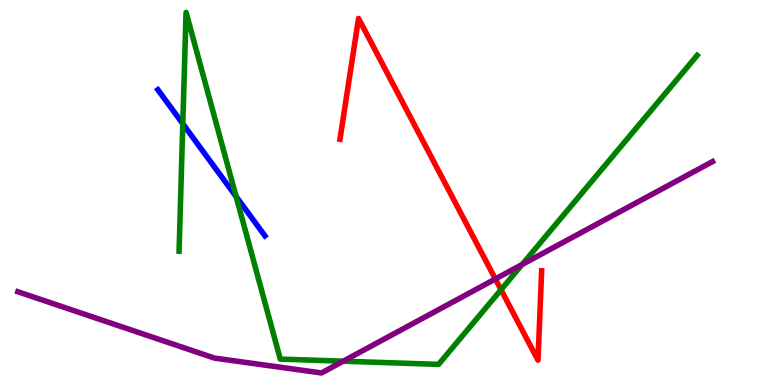[{'lines': ['blue', 'red'], 'intersections': []}, {'lines': ['green', 'red'], 'intersections': [{'x': 6.46, 'y': 2.47}]}, {'lines': ['purple', 'red'], 'intersections': [{'x': 6.39, 'y': 2.75}]}, {'lines': ['blue', 'green'], 'intersections': [{'x': 2.36, 'y': 6.79}, {'x': 3.05, 'y': 4.9}]}, {'lines': ['blue', 'purple'], 'intersections': []}, {'lines': ['green', 'purple'], 'intersections': [{'x': 4.43, 'y': 0.618}, {'x': 6.74, 'y': 3.13}]}]